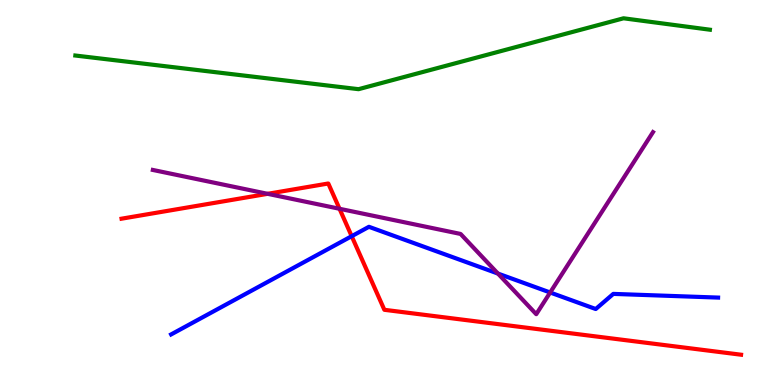[{'lines': ['blue', 'red'], 'intersections': [{'x': 4.54, 'y': 3.87}]}, {'lines': ['green', 'red'], 'intersections': []}, {'lines': ['purple', 'red'], 'intersections': [{'x': 3.45, 'y': 4.97}, {'x': 4.38, 'y': 4.58}]}, {'lines': ['blue', 'green'], 'intersections': []}, {'lines': ['blue', 'purple'], 'intersections': [{'x': 6.42, 'y': 2.89}, {'x': 7.1, 'y': 2.4}]}, {'lines': ['green', 'purple'], 'intersections': []}]